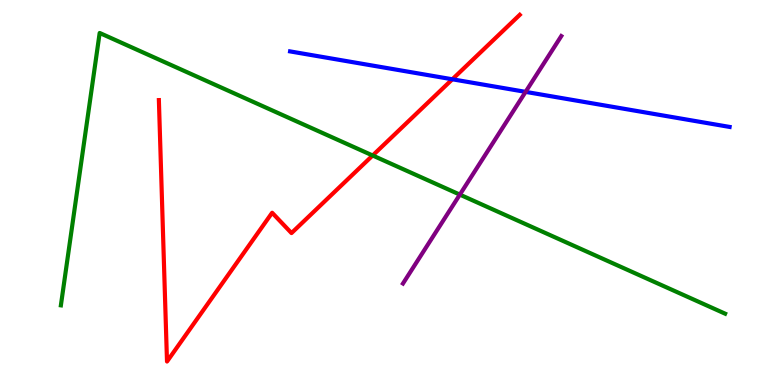[{'lines': ['blue', 'red'], 'intersections': [{'x': 5.84, 'y': 7.94}]}, {'lines': ['green', 'red'], 'intersections': [{'x': 4.81, 'y': 5.96}]}, {'lines': ['purple', 'red'], 'intersections': []}, {'lines': ['blue', 'green'], 'intersections': []}, {'lines': ['blue', 'purple'], 'intersections': [{'x': 6.78, 'y': 7.61}]}, {'lines': ['green', 'purple'], 'intersections': [{'x': 5.93, 'y': 4.94}]}]